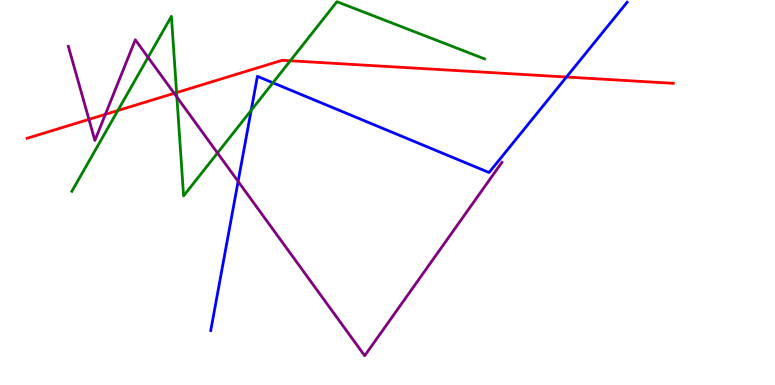[{'lines': ['blue', 'red'], 'intersections': [{'x': 7.31, 'y': 8.0}]}, {'lines': ['green', 'red'], 'intersections': [{'x': 1.52, 'y': 7.13}, {'x': 2.28, 'y': 7.6}, {'x': 3.75, 'y': 8.42}]}, {'lines': ['purple', 'red'], 'intersections': [{'x': 1.15, 'y': 6.9}, {'x': 1.36, 'y': 7.03}, {'x': 2.25, 'y': 7.58}]}, {'lines': ['blue', 'green'], 'intersections': [{'x': 3.24, 'y': 7.13}, {'x': 3.52, 'y': 7.85}]}, {'lines': ['blue', 'purple'], 'intersections': [{'x': 3.07, 'y': 5.29}]}, {'lines': ['green', 'purple'], 'intersections': [{'x': 1.91, 'y': 8.51}, {'x': 2.28, 'y': 7.48}, {'x': 2.81, 'y': 6.03}]}]